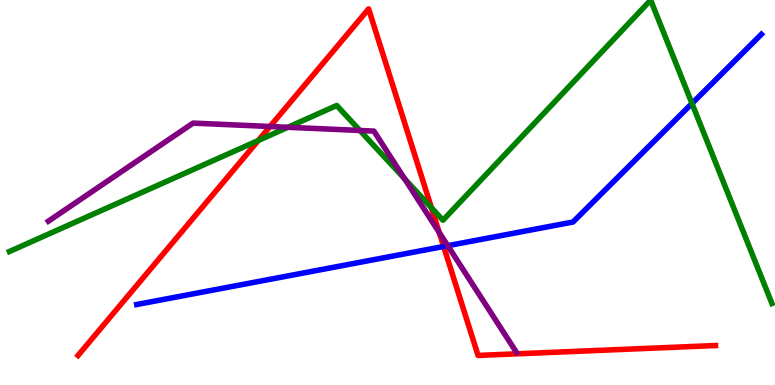[{'lines': ['blue', 'red'], 'intersections': [{'x': 5.72, 'y': 3.6}]}, {'lines': ['green', 'red'], 'intersections': [{'x': 3.33, 'y': 6.35}, {'x': 5.57, 'y': 4.6}]}, {'lines': ['purple', 'red'], 'intersections': [{'x': 3.48, 'y': 6.71}, {'x': 5.67, 'y': 3.96}]}, {'lines': ['blue', 'green'], 'intersections': [{'x': 8.93, 'y': 7.31}]}, {'lines': ['blue', 'purple'], 'intersections': [{'x': 5.78, 'y': 3.62}]}, {'lines': ['green', 'purple'], 'intersections': [{'x': 3.71, 'y': 6.69}, {'x': 4.64, 'y': 6.61}, {'x': 5.22, 'y': 5.35}]}]